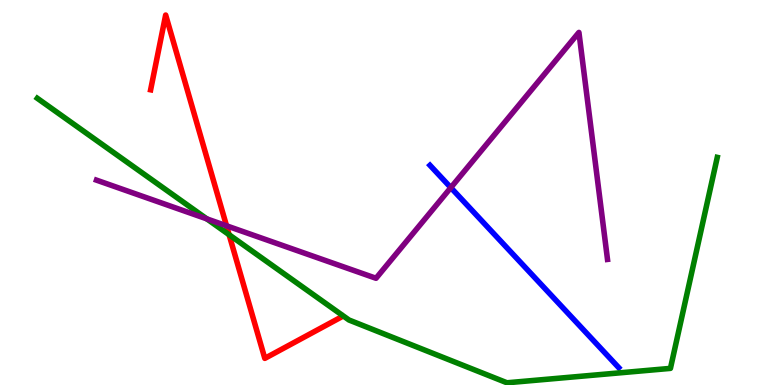[{'lines': ['blue', 'red'], 'intersections': []}, {'lines': ['green', 'red'], 'intersections': [{'x': 2.96, 'y': 3.9}]}, {'lines': ['purple', 'red'], 'intersections': [{'x': 2.92, 'y': 4.14}]}, {'lines': ['blue', 'green'], 'intersections': []}, {'lines': ['blue', 'purple'], 'intersections': [{'x': 5.82, 'y': 5.13}]}, {'lines': ['green', 'purple'], 'intersections': [{'x': 2.67, 'y': 4.31}]}]